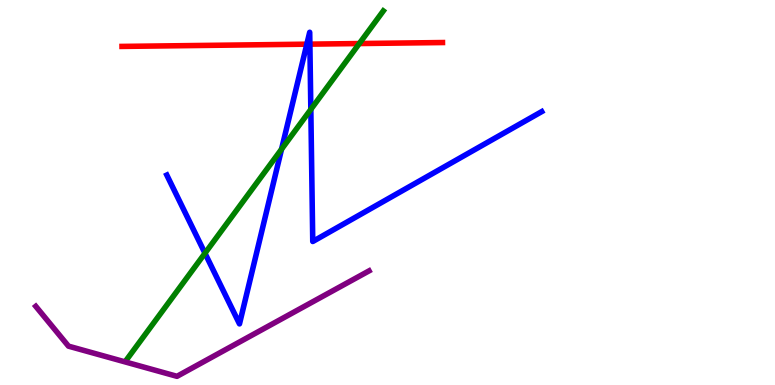[{'lines': ['blue', 'red'], 'intersections': [{'x': 3.96, 'y': 8.85}, {'x': 4.0, 'y': 8.85}]}, {'lines': ['green', 'red'], 'intersections': [{'x': 4.64, 'y': 8.87}]}, {'lines': ['purple', 'red'], 'intersections': []}, {'lines': ['blue', 'green'], 'intersections': [{'x': 2.64, 'y': 3.42}, {'x': 3.63, 'y': 6.13}, {'x': 4.01, 'y': 7.16}]}, {'lines': ['blue', 'purple'], 'intersections': []}, {'lines': ['green', 'purple'], 'intersections': []}]